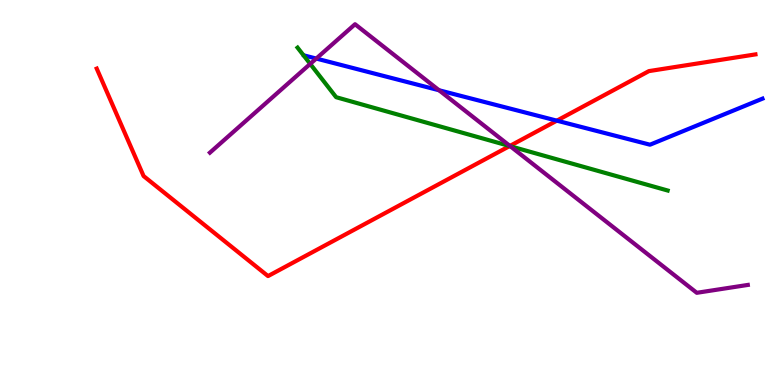[{'lines': ['blue', 'red'], 'intersections': [{'x': 7.19, 'y': 6.87}]}, {'lines': ['green', 'red'], 'intersections': [{'x': 6.58, 'y': 6.21}]}, {'lines': ['purple', 'red'], 'intersections': [{'x': 6.58, 'y': 6.21}]}, {'lines': ['blue', 'green'], 'intersections': []}, {'lines': ['blue', 'purple'], 'intersections': [{'x': 4.08, 'y': 8.48}, {'x': 5.67, 'y': 7.66}]}, {'lines': ['green', 'purple'], 'intersections': [{'x': 4.0, 'y': 8.34}, {'x': 6.58, 'y': 6.2}]}]